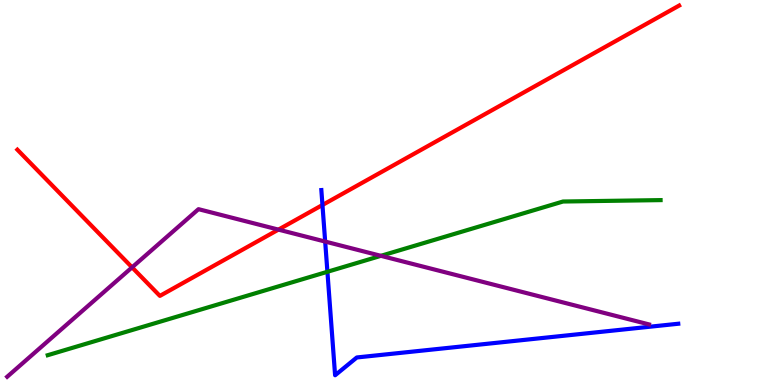[{'lines': ['blue', 'red'], 'intersections': [{'x': 4.16, 'y': 4.68}]}, {'lines': ['green', 'red'], 'intersections': []}, {'lines': ['purple', 'red'], 'intersections': [{'x': 1.7, 'y': 3.06}, {'x': 3.59, 'y': 4.04}]}, {'lines': ['blue', 'green'], 'intersections': [{'x': 4.22, 'y': 2.94}]}, {'lines': ['blue', 'purple'], 'intersections': [{'x': 4.2, 'y': 3.73}]}, {'lines': ['green', 'purple'], 'intersections': [{'x': 4.91, 'y': 3.36}]}]